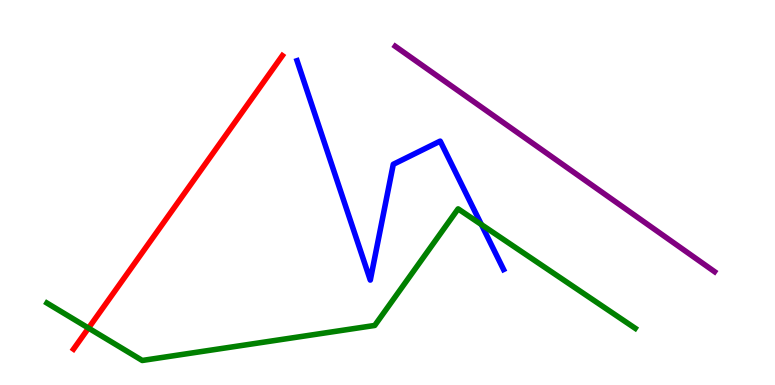[{'lines': ['blue', 'red'], 'intersections': []}, {'lines': ['green', 'red'], 'intersections': [{'x': 1.14, 'y': 1.48}]}, {'lines': ['purple', 'red'], 'intersections': []}, {'lines': ['blue', 'green'], 'intersections': [{'x': 6.21, 'y': 4.17}]}, {'lines': ['blue', 'purple'], 'intersections': []}, {'lines': ['green', 'purple'], 'intersections': []}]